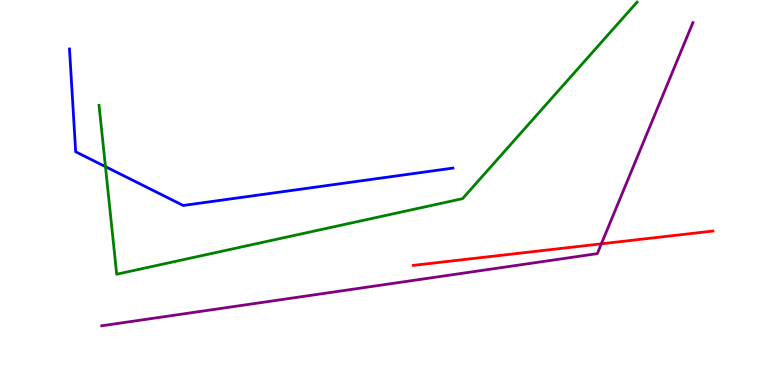[{'lines': ['blue', 'red'], 'intersections': []}, {'lines': ['green', 'red'], 'intersections': []}, {'lines': ['purple', 'red'], 'intersections': [{'x': 7.76, 'y': 3.67}]}, {'lines': ['blue', 'green'], 'intersections': [{'x': 1.36, 'y': 5.67}]}, {'lines': ['blue', 'purple'], 'intersections': []}, {'lines': ['green', 'purple'], 'intersections': []}]